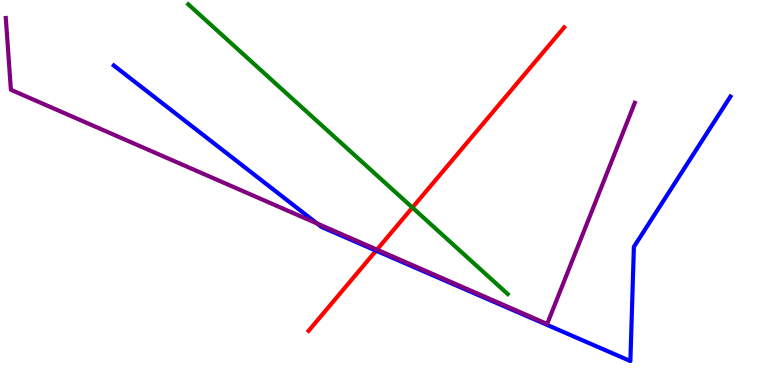[{'lines': ['blue', 'red'], 'intersections': [{'x': 4.85, 'y': 3.49}]}, {'lines': ['green', 'red'], 'intersections': [{'x': 5.32, 'y': 4.61}]}, {'lines': ['purple', 'red'], 'intersections': [{'x': 4.86, 'y': 3.52}]}, {'lines': ['blue', 'green'], 'intersections': []}, {'lines': ['blue', 'purple'], 'intersections': [{'x': 4.09, 'y': 4.2}]}, {'lines': ['green', 'purple'], 'intersections': []}]